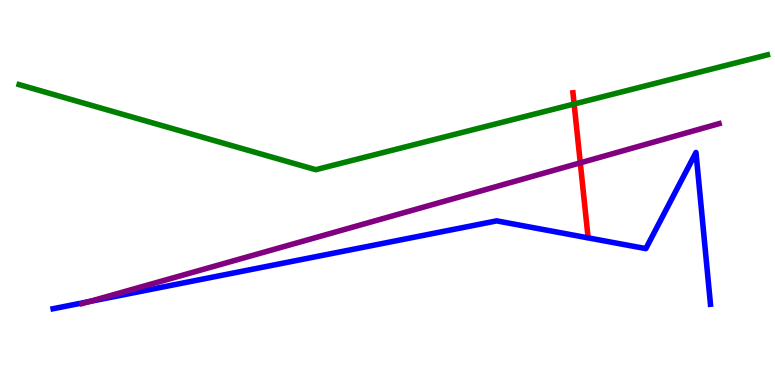[{'lines': ['blue', 'red'], 'intersections': []}, {'lines': ['green', 'red'], 'intersections': [{'x': 7.41, 'y': 7.3}]}, {'lines': ['purple', 'red'], 'intersections': [{'x': 7.49, 'y': 5.77}]}, {'lines': ['blue', 'green'], 'intersections': []}, {'lines': ['blue', 'purple'], 'intersections': [{'x': 1.15, 'y': 2.17}]}, {'lines': ['green', 'purple'], 'intersections': []}]